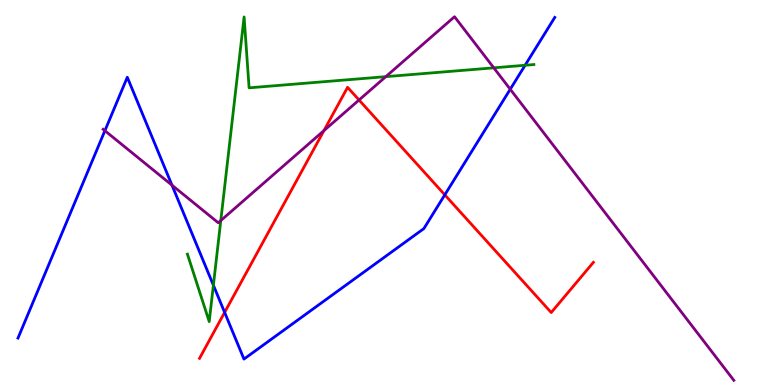[{'lines': ['blue', 'red'], 'intersections': [{'x': 2.9, 'y': 1.89}, {'x': 5.74, 'y': 4.94}]}, {'lines': ['green', 'red'], 'intersections': []}, {'lines': ['purple', 'red'], 'intersections': [{'x': 4.18, 'y': 6.61}, {'x': 4.63, 'y': 7.4}]}, {'lines': ['blue', 'green'], 'intersections': [{'x': 2.75, 'y': 2.59}, {'x': 6.78, 'y': 8.3}]}, {'lines': ['blue', 'purple'], 'intersections': [{'x': 1.35, 'y': 6.6}, {'x': 2.22, 'y': 5.19}, {'x': 6.58, 'y': 7.68}]}, {'lines': ['green', 'purple'], 'intersections': [{'x': 2.85, 'y': 4.27}, {'x': 4.98, 'y': 8.01}, {'x': 6.37, 'y': 8.24}]}]